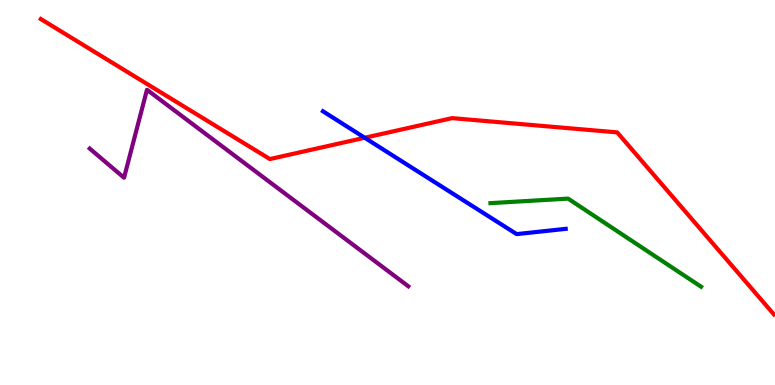[{'lines': ['blue', 'red'], 'intersections': [{'x': 4.71, 'y': 6.42}]}, {'lines': ['green', 'red'], 'intersections': []}, {'lines': ['purple', 'red'], 'intersections': []}, {'lines': ['blue', 'green'], 'intersections': []}, {'lines': ['blue', 'purple'], 'intersections': []}, {'lines': ['green', 'purple'], 'intersections': []}]